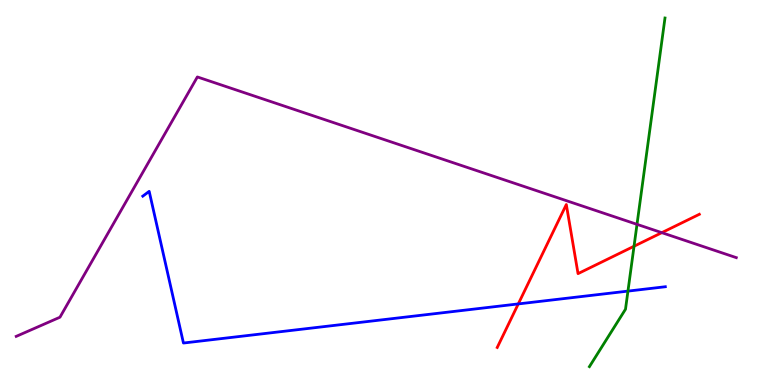[{'lines': ['blue', 'red'], 'intersections': [{'x': 6.69, 'y': 2.11}]}, {'lines': ['green', 'red'], 'intersections': [{'x': 8.18, 'y': 3.6}]}, {'lines': ['purple', 'red'], 'intersections': [{'x': 8.54, 'y': 3.96}]}, {'lines': ['blue', 'green'], 'intersections': [{'x': 8.1, 'y': 2.44}]}, {'lines': ['blue', 'purple'], 'intersections': []}, {'lines': ['green', 'purple'], 'intersections': [{'x': 8.22, 'y': 4.17}]}]